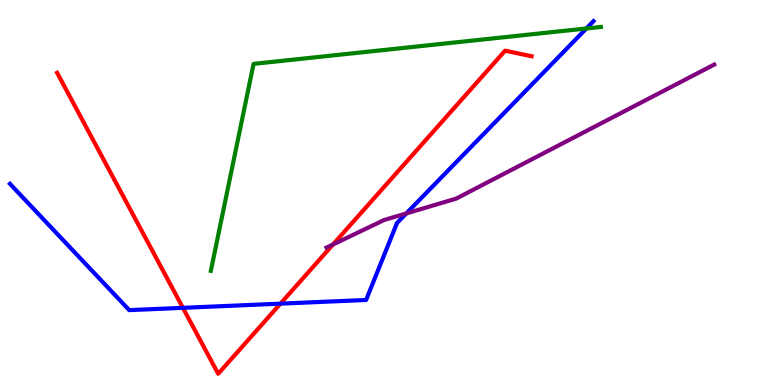[{'lines': ['blue', 'red'], 'intersections': [{'x': 2.36, 'y': 2.0}, {'x': 3.62, 'y': 2.11}]}, {'lines': ['green', 'red'], 'intersections': []}, {'lines': ['purple', 'red'], 'intersections': [{'x': 4.3, 'y': 3.65}]}, {'lines': ['blue', 'green'], 'intersections': [{'x': 7.57, 'y': 9.26}]}, {'lines': ['blue', 'purple'], 'intersections': [{'x': 5.24, 'y': 4.46}]}, {'lines': ['green', 'purple'], 'intersections': []}]